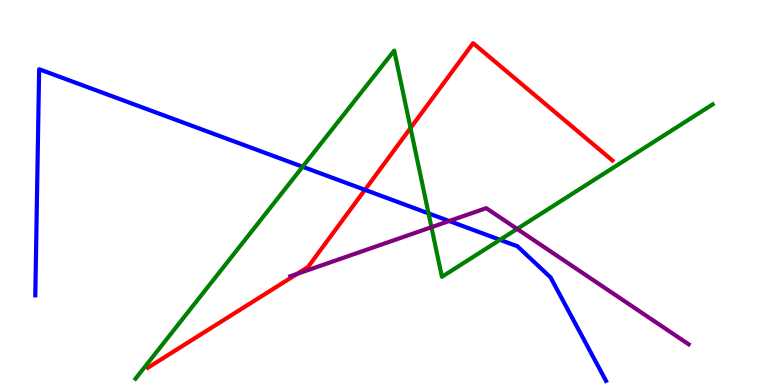[{'lines': ['blue', 'red'], 'intersections': [{'x': 4.71, 'y': 5.07}]}, {'lines': ['green', 'red'], 'intersections': [{'x': 5.3, 'y': 6.67}]}, {'lines': ['purple', 'red'], 'intersections': [{'x': 3.83, 'y': 2.89}]}, {'lines': ['blue', 'green'], 'intersections': [{'x': 3.9, 'y': 5.67}, {'x': 5.53, 'y': 4.46}, {'x': 6.45, 'y': 3.77}]}, {'lines': ['blue', 'purple'], 'intersections': [{'x': 5.8, 'y': 4.26}]}, {'lines': ['green', 'purple'], 'intersections': [{'x': 5.57, 'y': 4.1}, {'x': 6.67, 'y': 4.05}]}]